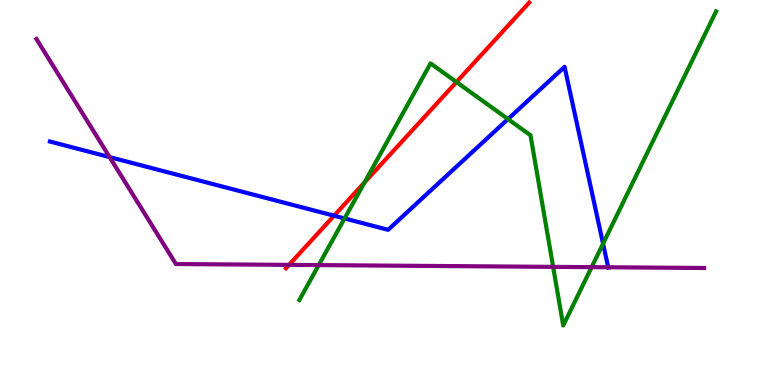[{'lines': ['blue', 'red'], 'intersections': [{'x': 4.31, 'y': 4.4}]}, {'lines': ['green', 'red'], 'intersections': [{'x': 4.7, 'y': 5.26}, {'x': 5.89, 'y': 7.87}]}, {'lines': ['purple', 'red'], 'intersections': [{'x': 3.73, 'y': 3.12}]}, {'lines': ['blue', 'green'], 'intersections': [{'x': 4.45, 'y': 4.33}, {'x': 6.55, 'y': 6.91}, {'x': 7.78, 'y': 3.67}]}, {'lines': ['blue', 'purple'], 'intersections': [{'x': 1.41, 'y': 5.92}, {'x': 7.85, 'y': 3.06}]}, {'lines': ['green', 'purple'], 'intersections': [{'x': 4.11, 'y': 3.11}, {'x': 7.14, 'y': 3.07}, {'x': 7.63, 'y': 3.06}]}]